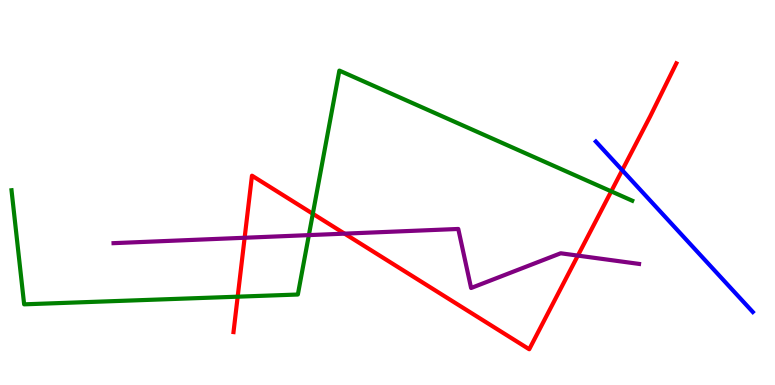[{'lines': ['blue', 'red'], 'intersections': [{'x': 8.03, 'y': 5.58}]}, {'lines': ['green', 'red'], 'intersections': [{'x': 3.07, 'y': 2.29}, {'x': 4.04, 'y': 4.45}, {'x': 7.89, 'y': 5.03}]}, {'lines': ['purple', 'red'], 'intersections': [{'x': 3.16, 'y': 3.82}, {'x': 4.45, 'y': 3.93}, {'x': 7.46, 'y': 3.36}]}, {'lines': ['blue', 'green'], 'intersections': []}, {'lines': ['blue', 'purple'], 'intersections': []}, {'lines': ['green', 'purple'], 'intersections': [{'x': 3.99, 'y': 3.89}]}]